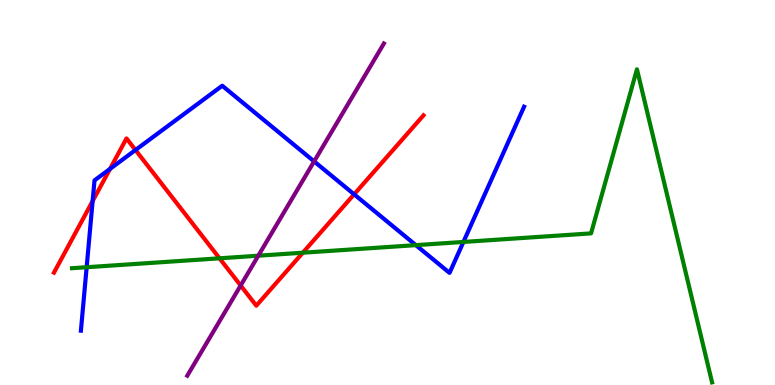[{'lines': ['blue', 'red'], 'intersections': [{'x': 1.2, 'y': 4.78}, {'x': 1.42, 'y': 5.61}, {'x': 1.75, 'y': 6.1}, {'x': 4.57, 'y': 4.95}]}, {'lines': ['green', 'red'], 'intersections': [{'x': 2.83, 'y': 3.29}, {'x': 3.91, 'y': 3.44}]}, {'lines': ['purple', 'red'], 'intersections': [{'x': 3.11, 'y': 2.58}]}, {'lines': ['blue', 'green'], 'intersections': [{'x': 1.12, 'y': 3.06}, {'x': 5.37, 'y': 3.63}, {'x': 5.98, 'y': 3.72}]}, {'lines': ['blue', 'purple'], 'intersections': [{'x': 4.05, 'y': 5.81}]}, {'lines': ['green', 'purple'], 'intersections': [{'x': 3.33, 'y': 3.36}]}]